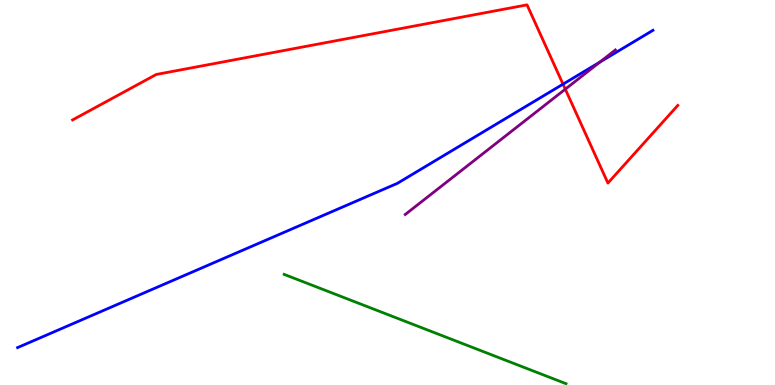[{'lines': ['blue', 'red'], 'intersections': [{'x': 7.26, 'y': 7.81}]}, {'lines': ['green', 'red'], 'intersections': []}, {'lines': ['purple', 'red'], 'intersections': [{'x': 7.29, 'y': 7.68}]}, {'lines': ['blue', 'green'], 'intersections': []}, {'lines': ['blue', 'purple'], 'intersections': [{'x': 7.74, 'y': 8.39}]}, {'lines': ['green', 'purple'], 'intersections': []}]